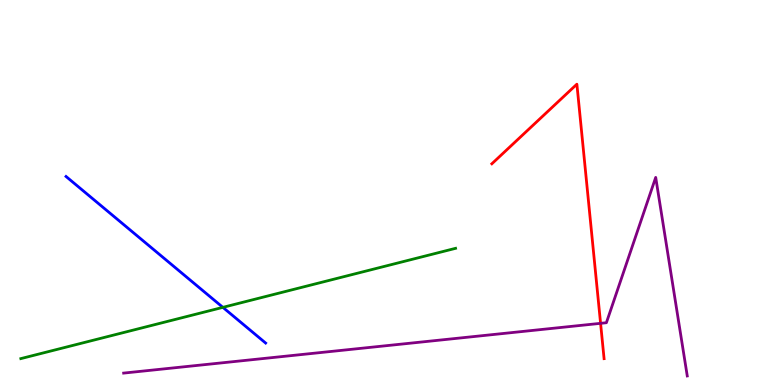[{'lines': ['blue', 'red'], 'intersections': []}, {'lines': ['green', 'red'], 'intersections': []}, {'lines': ['purple', 'red'], 'intersections': [{'x': 7.75, 'y': 1.6}]}, {'lines': ['blue', 'green'], 'intersections': [{'x': 2.88, 'y': 2.02}]}, {'lines': ['blue', 'purple'], 'intersections': []}, {'lines': ['green', 'purple'], 'intersections': []}]